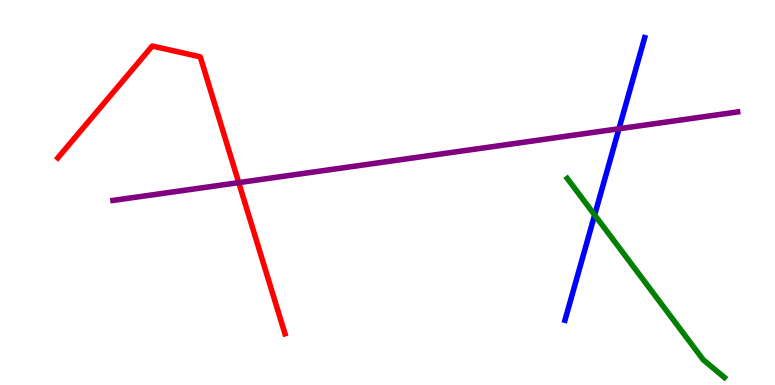[{'lines': ['blue', 'red'], 'intersections': []}, {'lines': ['green', 'red'], 'intersections': []}, {'lines': ['purple', 'red'], 'intersections': [{'x': 3.08, 'y': 5.26}]}, {'lines': ['blue', 'green'], 'intersections': [{'x': 7.67, 'y': 4.42}]}, {'lines': ['blue', 'purple'], 'intersections': [{'x': 7.99, 'y': 6.66}]}, {'lines': ['green', 'purple'], 'intersections': []}]